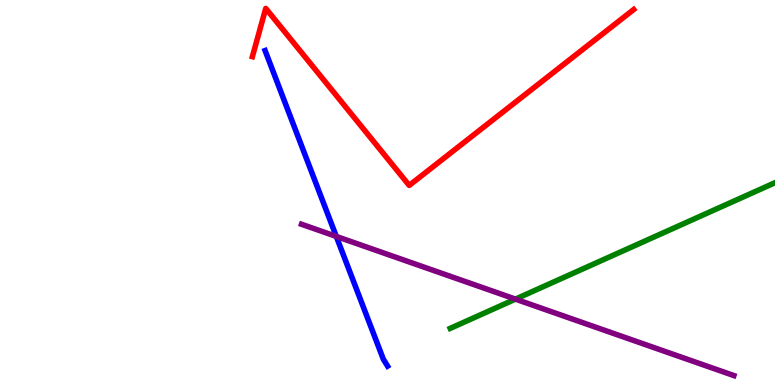[{'lines': ['blue', 'red'], 'intersections': []}, {'lines': ['green', 'red'], 'intersections': []}, {'lines': ['purple', 'red'], 'intersections': []}, {'lines': ['blue', 'green'], 'intersections': []}, {'lines': ['blue', 'purple'], 'intersections': [{'x': 4.34, 'y': 3.86}]}, {'lines': ['green', 'purple'], 'intersections': [{'x': 6.65, 'y': 2.23}]}]